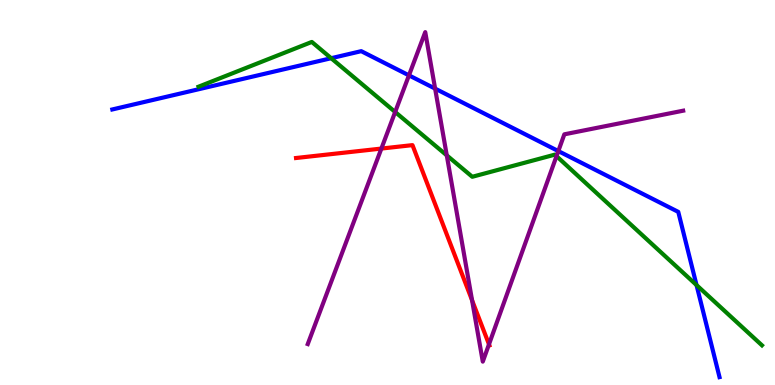[{'lines': ['blue', 'red'], 'intersections': []}, {'lines': ['green', 'red'], 'intersections': []}, {'lines': ['purple', 'red'], 'intersections': [{'x': 4.92, 'y': 6.14}, {'x': 6.09, 'y': 2.2}, {'x': 6.31, 'y': 1.06}]}, {'lines': ['blue', 'green'], 'intersections': [{'x': 4.27, 'y': 8.49}, {'x': 8.99, 'y': 2.6}]}, {'lines': ['blue', 'purple'], 'intersections': [{'x': 5.28, 'y': 8.04}, {'x': 5.61, 'y': 7.7}, {'x': 7.2, 'y': 6.08}]}, {'lines': ['green', 'purple'], 'intersections': [{'x': 5.1, 'y': 7.09}, {'x': 5.76, 'y': 5.96}, {'x': 7.18, 'y': 5.94}]}]